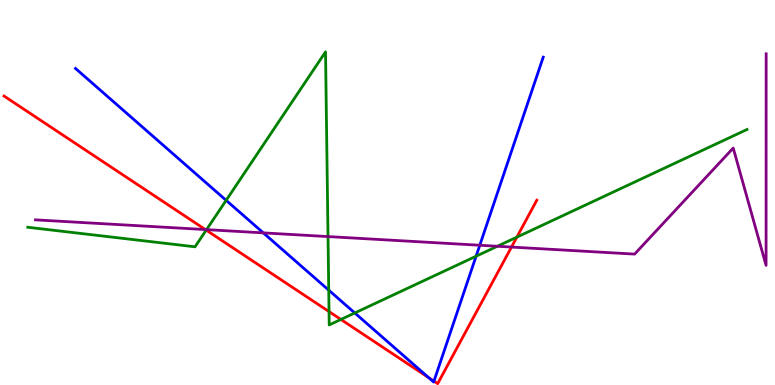[{'lines': ['blue', 'red'], 'intersections': [{'x': 5.53, 'y': 0.189}, {'x': 5.6, 'y': 0.0994}]}, {'lines': ['green', 'red'], 'intersections': [{'x': 2.66, 'y': 4.02}, {'x': 4.25, 'y': 1.91}, {'x': 4.4, 'y': 1.7}, {'x': 6.67, 'y': 3.84}]}, {'lines': ['purple', 'red'], 'intersections': [{'x': 2.65, 'y': 4.04}, {'x': 6.6, 'y': 3.58}]}, {'lines': ['blue', 'green'], 'intersections': [{'x': 2.92, 'y': 4.8}, {'x': 4.24, 'y': 2.46}, {'x': 4.58, 'y': 1.87}, {'x': 6.14, 'y': 3.34}]}, {'lines': ['blue', 'purple'], 'intersections': [{'x': 3.4, 'y': 3.95}, {'x': 6.19, 'y': 3.63}]}, {'lines': ['green', 'purple'], 'intersections': [{'x': 2.66, 'y': 4.04}, {'x': 4.23, 'y': 3.86}, {'x': 6.42, 'y': 3.6}]}]